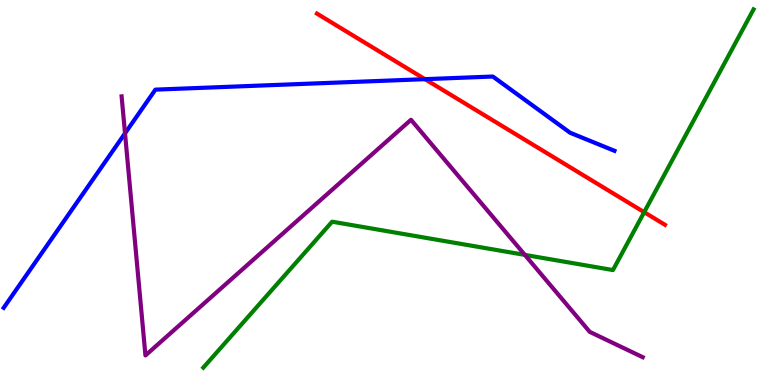[{'lines': ['blue', 'red'], 'intersections': [{'x': 5.48, 'y': 7.94}]}, {'lines': ['green', 'red'], 'intersections': [{'x': 8.31, 'y': 4.49}]}, {'lines': ['purple', 'red'], 'intersections': []}, {'lines': ['blue', 'green'], 'intersections': []}, {'lines': ['blue', 'purple'], 'intersections': [{'x': 1.61, 'y': 6.54}]}, {'lines': ['green', 'purple'], 'intersections': [{'x': 6.77, 'y': 3.38}]}]